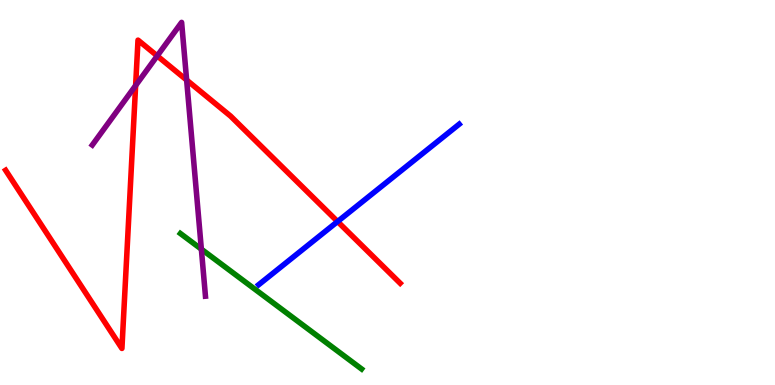[{'lines': ['blue', 'red'], 'intersections': [{'x': 4.36, 'y': 4.25}]}, {'lines': ['green', 'red'], 'intersections': []}, {'lines': ['purple', 'red'], 'intersections': [{'x': 1.75, 'y': 7.78}, {'x': 2.03, 'y': 8.55}, {'x': 2.41, 'y': 7.92}]}, {'lines': ['blue', 'green'], 'intersections': []}, {'lines': ['blue', 'purple'], 'intersections': []}, {'lines': ['green', 'purple'], 'intersections': [{'x': 2.6, 'y': 3.53}]}]